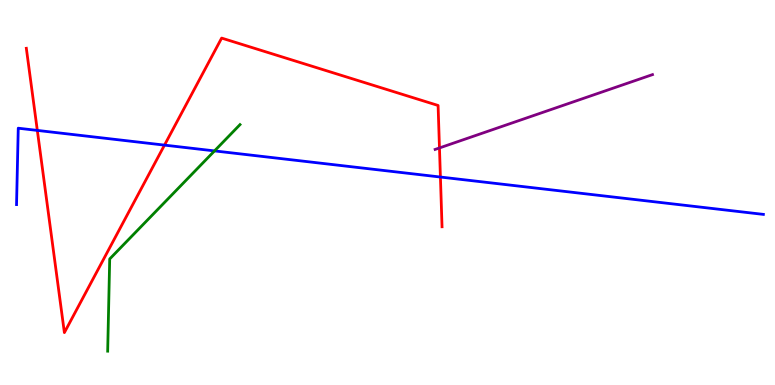[{'lines': ['blue', 'red'], 'intersections': [{'x': 0.482, 'y': 6.61}, {'x': 2.12, 'y': 6.23}, {'x': 5.68, 'y': 5.4}]}, {'lines': ['green', 'red'], 'intersections': []}, {'lines': ['purple', 'red'], 'intersections': [{'x': 5.67, 'y': 6.16}]}, {'lines': ['blue', 'green'], 'intersections': [{'x': 2.77, 'y': 6.08}]}, {'lines': ['blue', 'purple'], 'intersections': []}, {'lines': ['green', 'purple'], 'intersections': []}]